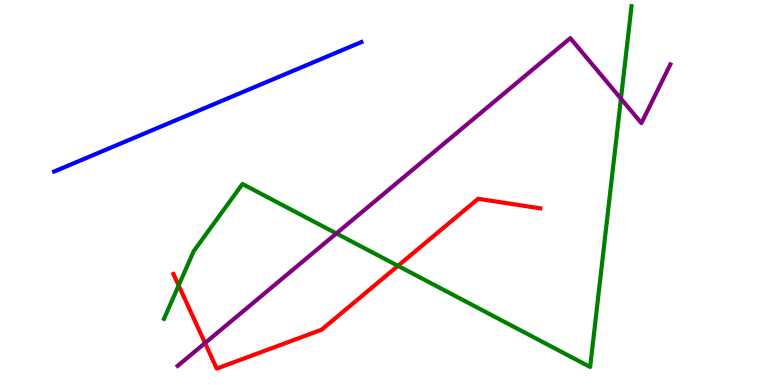[{'lines': ['blue', 'red'], 'intersections': []}, {'lines': ['green', 'red'], 'intersections': [{'x': 2.31, 'y': 2.59}, {'x': 5.14, 'y': 3.09}]}, {'lines': ['purple', 'red'], 'intersections': [{'x': 2.65, 'y': 1.09}]}, {'lines': ['blue', 'green'], 'intersections': []}, {'lines': ['blue', 'purple'], 'intersections': []}, {'lines': ['green', 'purple'], 'intersections': [{'x': 4.34, 'y': 3.94}, {'x': 8.01, 'y': 7.44}]}]